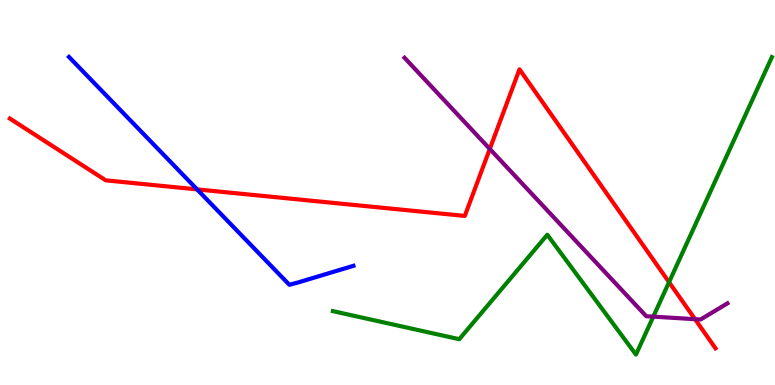[{'lines': ['blue', 'red'], 'intersections': [{'x': 2.54, 'y': 5.08}]}, {'lines': ['green', 'red'], 'intersections': [{'x': 8.63, 'y': 2.67}]}, {'lines': ['purple', 'red'], 'intersections': [{'x': 6.32, 'y': 6.13}, {'x': 8.97, 'y': 1.71}]}, {'lines': ['blue', 'green'], 'intersections': []}, {'lines': ['blue', 'purple'], 'intersections': []}, {'lines': ['green', 'purple'], 'intersections': [{'x': 8.43, 'y': 1.78}]}]